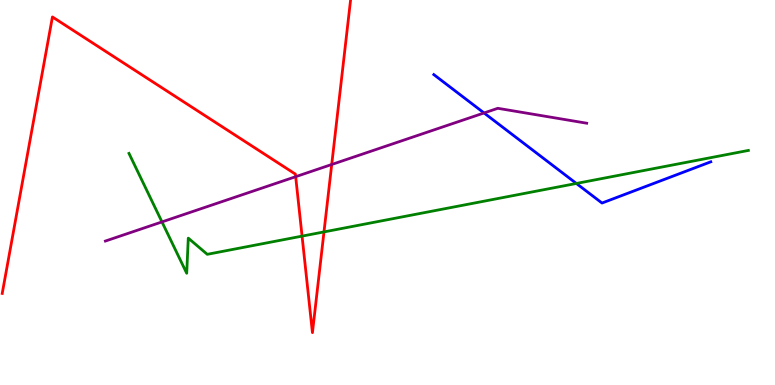[{'lines': ['blue', 'red'], 'intersections': []}, {'lines': ['green', 'red'], 'intersections': [{'x': 3.9, 'y': 3.87}, {'x': 4.18, 'y': 3.98}]}, {'lines': ['purple', 'red'], 'intersections': [{'x': 3.82, 'y': 5.41}, {'x': 4.28, 'y': 5.73}]}, {'lines': ['blue', 'green'], 'intersections': [{'x': 7.44, 'y': 5.23}]}, {'lines': ['blue', 'purple'], 'intersections': [{'x': 6.25, 'y': 7.07}]}, {'lines': ['green', 'purple'], 'intersections': [{'x': 2.09, 'y': 4.24}]}]